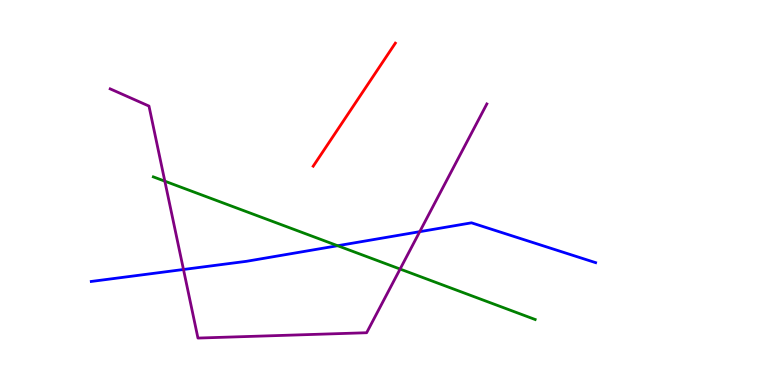[{'lines': ['blue', 'red'], 'intersections': []}, {'lines': ['green', 'red'], 'intersections': []}, {'lines': ['purple', 'red'], 'intersections': []}, {'lines': ['blue', 'green'], 'intersections': [{'x': 4.36, 'y': 3.62}]}, {'lines': ['blue', 'purple'], 'intersections': [{'x': 2.37, 'y': 3.0}, {'x': 5.42, 'y': 3.98}]}, {'lines': ['green', 'purple'], 'intersections': [{'x': 2.13, 'y': 5.29}, {'x': 5.16, 'y': 3.01}]}]